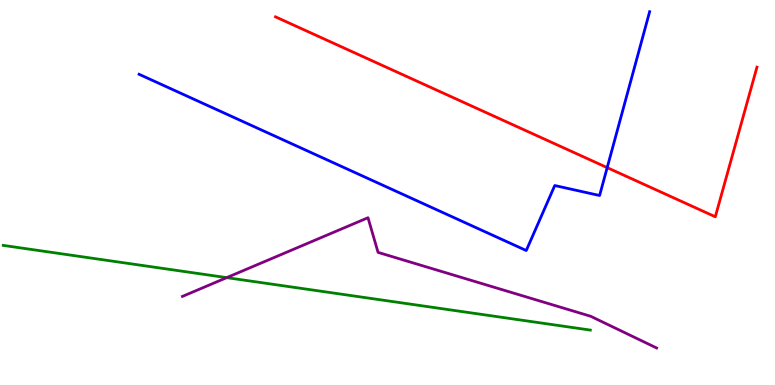[{'lines': ['blue', 'red'], 'intersections': [{'x': 7.83, 'y': 5.65}]}, {'lines': ['green', 'red'], 'intersections': []}, {'lines': ['purple', 'red'], 'intersections': []}, {'lines': ['blue', 'green'], 'intersections': []}, {'lines': ['blue', 'purple'], 'intersections': []}, {'lines': ['green', 'purple'], 'intersections': [{'x': 2.93, 'y': 2.79}]}]